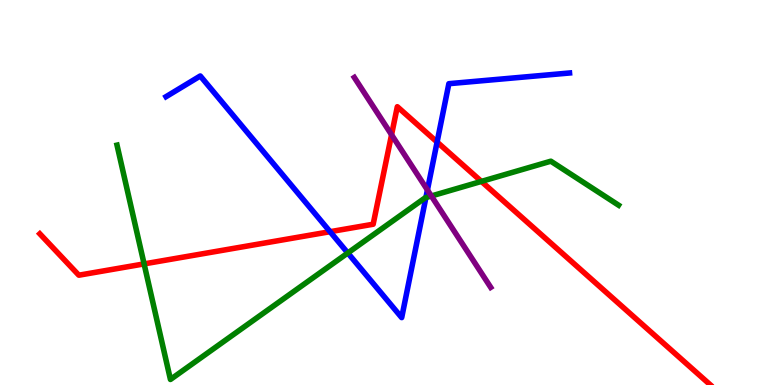[{'lines': ['blue', 'red'], 'intersections': [{'x': 4.26, 'y': 3.98}, {'x': 5.64, 'y': 6.31}]}, {'lines': ['green', 'red'], 'intersections': [{'x': 1.86, 'y': 3.15}, {'x': 6.21, 'y': 5.29}]}, {'lines': ['purple', 'red'], 'intersections': [{'x': 5.05, 'y': 6.5}]}, {'lines': ['blue', 'green'], 'intersections': [{'x': 4.49, 'y': 3.43}, {'x': 5.5, 'y': 4.87}]}, {'lines': ['blue', 'purple'], 'intersections': [{'x': 5.52, 'y': 5.07}]}, {'lines': ['green', 'purple'], 'intersections': [{'x': 5.57, 'y': 4.91}]}]